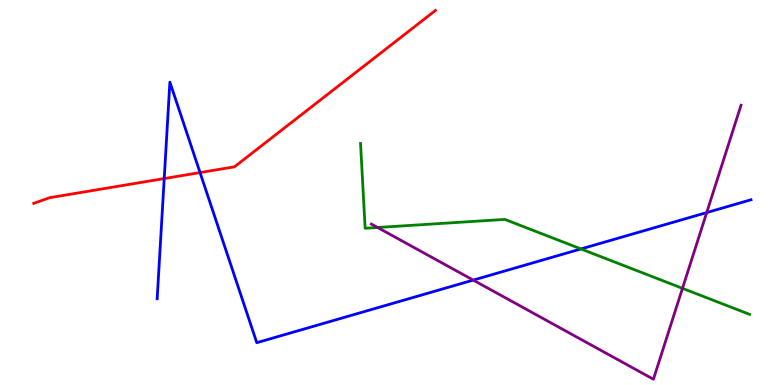[{'lines': ['blue', 'red'], 'intersections': [{'x': 2.12, 'y': 5.36}, {'x': 2.58, 'y': 5.52}]}, {'lines': ['green', 'red'], 'intersections': []}, {'lines': ['purple', 'red'], 'intersections': []}, {'lines': ['blue', 'green'], 'intersections': [{'x': 7.5, 'y': 3.53}]}, {'lines': ['blue', 'purple'], 'intersections': [{'x': 6.11, 'y': 2.72}, {'x': 9.12, 'y': 4.48}]}, {'lines': ['green', 'purple'], 'intersections': [{'x': 4.87, 'y': 4.09}, {'x': 8.81, 'y': 2.51}]}]